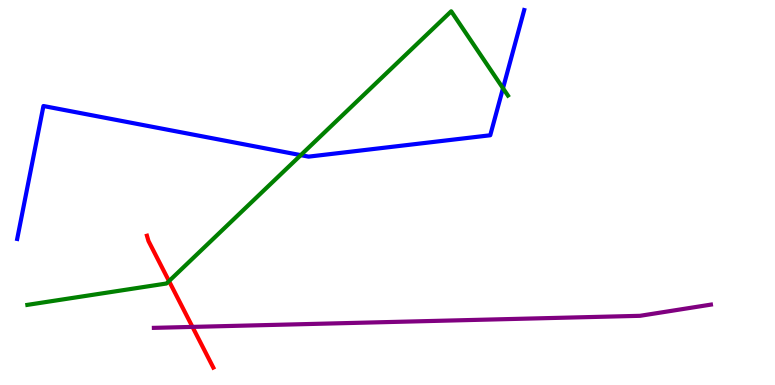[{'lines': ['blue', 'red'], 'intersections': []}, {'lines': ['green', 'red'], 'intersections': [{'x': 2.18, 'y': 2.7}]}, {'lines': ['purple', 'red'], 'intersections': [{'x': 2.48, 'y': 1.51}]}, {'lines': ['blue', 'green'], 'intersections': [{'x': 3.88, 'y': 5.97}, {'x': 6.49, 'y': 7.71}]}, {'lines': ['blue', 'purple'], 'intersections': []}, {'lines': ['green', 'purple'], 'intersections': []}]